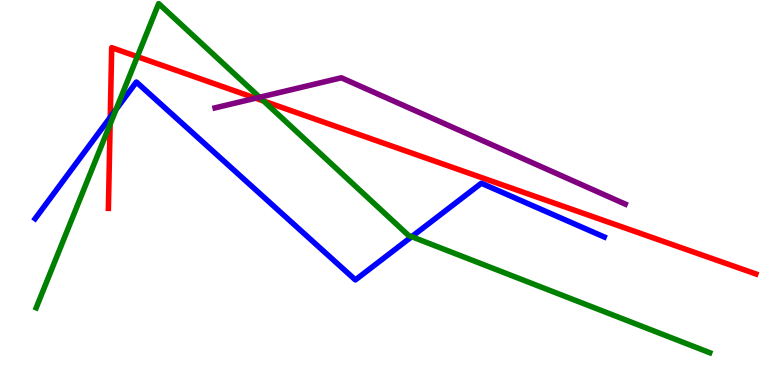[{'lines': ['blue', 'red'], 'intersections': [{'x': 1.42, 'y': 6.95}]}, {'lines': ['green', 'red'], 'intersections': [{'x': 1.42, 'y': 6.77}, {'x': 1.77, 'y': 8.53}, {'x': 3.4, 'y': 7.38}]}, {'lines': ['purple', 'red'], 'intersections': [{'x': 3.3, 'y': 7.45}]}, {'lines': ['blue', 'green'], 'intersections': [{'x': 1.5, 'y': 7.16}, {'x': 5.31, 'y': 3.85}]}, {'lines': ['blue', 'purple'], 'intersections': []}, {'lines': ['green', 'purple'], 'intersections': [{'x': 3.35, 'y': 7.47}]}]